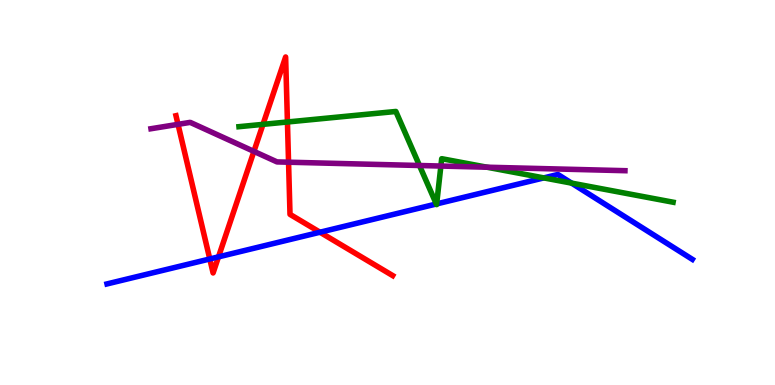[{'lines': ['blue', 'red'], 'intersections': [{'x': 2.71, 'y': 3.27}, {'x': 2.82, 'y': 3.33}, {'x': 4.13, 'y': 3.97}]}, {'lines': ['green', 'red'], 'intersections': [{'x': 3.39, 'y': 6.77}, {'x': 3.71, 'y': 6.83}]}, {'lines': ['purple', 'red'], 'intersections': [{'x': 2.3, 'y': 6.77}, {'x': 3.28, 'y': 6.07}, {'x': 3.72, 'y': 5.79}]}, {'lines': ['blue', 'green'], 'intersections': [{'x': 5.63, 'y': 4.7}, {'x': 5.63, 'y': 4.7}, {'x': 7.02, 'y': 5.38}, {'x': 7.38, 'y': 5.24}]}, {'lines': ['blue', 'purple'], 'intersections': []}, {'lines': ['green', 'purple'], 'intersections': [{'x': 5.41, 'y': 5.7}, {'x': 5.69, 'y': 5.69}, {'x': 6.28, 'y': 5.66}]}]